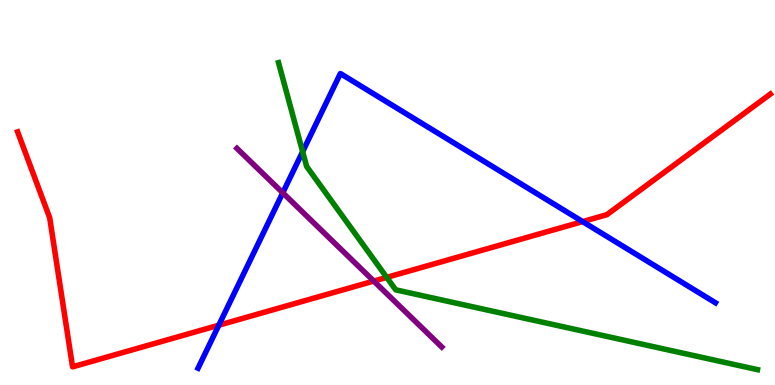[{'lines': ['blue', 'red'], 'intersections': [{'x': 2.82, 'y': 1.55}, {'x': 7.52, 'y': 4.24}]}, {'lines': ['green', 'red'], 'intersections': [{'x': 4.99, 'y': 2.8}]}, {'lines': ['purple', 'red'], 'intersections': [{'x': 4.82, 'y': 2.7}]}, {'lines': ['blue', 'green'], 'intersections': [{'x': 3.9, 'y': 6.06}]}, {'lines': ['blue', 'purple'], 'intersections': [{'x': 3.65, 'y': 4.99}]}, {'lines': ['green', 'purple'], 'intersections': []}]